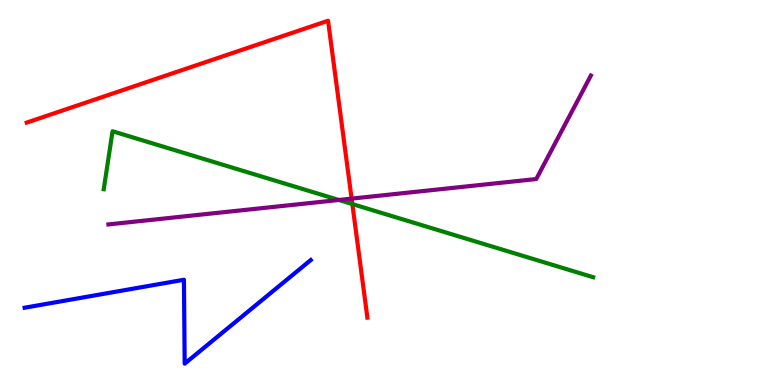[{'lines': ['blue', 'red'], 'intersections': []}, {'lines': ['green', 'red'], 'intersections': [{'x': 4.55, 'y': 4.7}]}, {'lines': ['purple', 'red'], 'intersections': [{'x': 4.54, 'y': 4.84}]}, {'lines': ['blue', 'green'], 'intersections': []}, {'lines': ['blue', 'purple'], 'intersections': []}, {'lines': ['green', 'purple'], 'intersections': [{'x': 4.37, 'y': 4.81}]}]